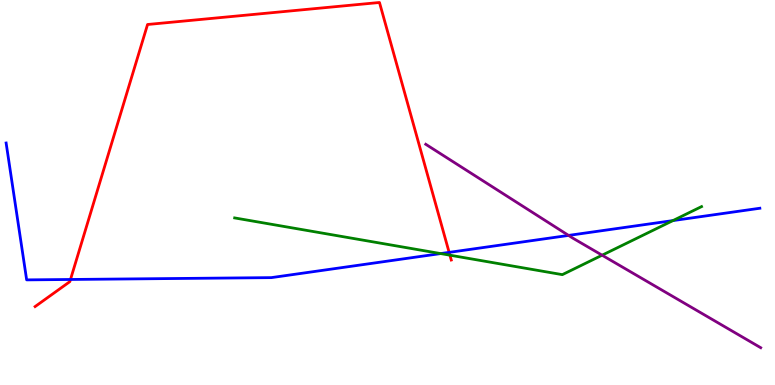[{'lines': ['blue', 'red'], 'intersections': [{'x': 0.91, 'y': 2.74}, {'x': 5.8, 'y': 3.44}]}, {'lines': ['green', 'red'], 'intersections': [{'x': 5.81, 'y': 3.37}]}, {'lines': ['purple', 'red'], 'intersections': []}, {'lines': ['blue', 'green'], 'intersections': [{'x': 5.69, 'y': 3.41}, {'x': 8.68, 'y': 4.27}]}, {'lines': ['blue', 'purple'], 'intersections': [{'x': 7.34, 'y': 3.89}]}, {'lines': ['green', 'purple'], 'intersections': [{'x': 7.77, 'y': 3.37}]}]